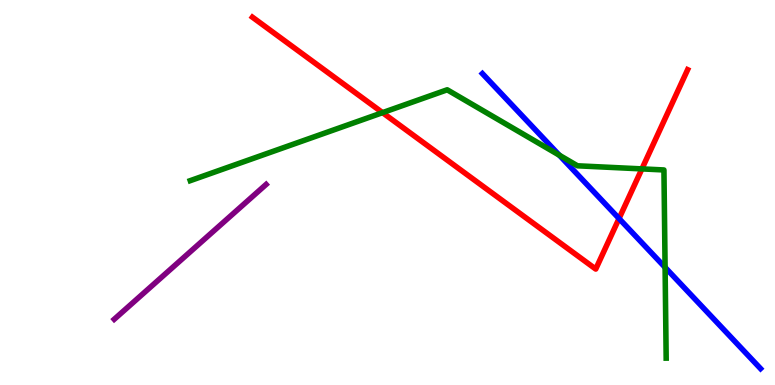[{'lines': ['blue', 'red'], 'intersections': [{'x': 7.99, 'y': 4.32}]}, {'lines': ['green', 'red'], 'intersections': [{'x': 4.94, 'y': 7.07}, {'x': 8.28, 'y': 5.61}]}, {'lines': ['purple', 'red'], 'intersections': []}, {'lines': ['blue', 'green'], 'intersections': [{'x': 7.22, 'y': 5.97}, {'x': 8.58, 'y': 3.06}]}, {'lines': ['blue', 'purple'], 'intersections': []}, {'lines': ['green', 'purple'], 'intersections': []}]